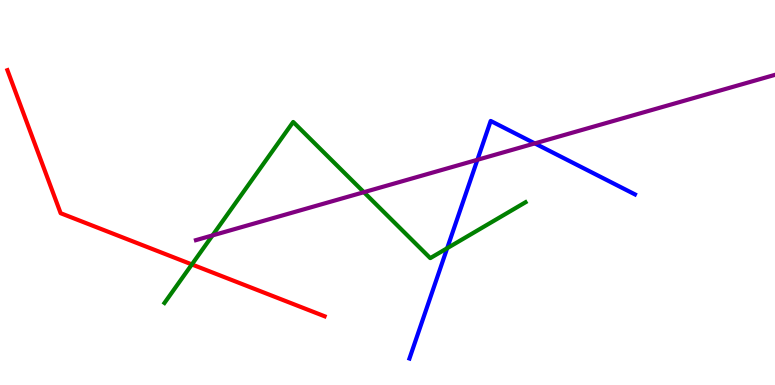[{'lines': ['blue', 'red'], 'intersections': []}, {'lines': ['green', 'red'], 'intersections': [{'x': 2.48, 'y': 3.13}]}, {'lines': ['purple', 'red'], 'intersections': []}, {'lines': ['blue', 'green'], 'intersections': [{'x': 5.77, 'y': 3.55}]}, {'lines': ['blue', 'purple'], 'intersections': [{'x': 6.16, 'y': 5.85}, {'x': 6.9, 'y': 6.28}]}, {'lines': ['green', 'purple'], 'intersections': [{'x': 2.74, 'y': 3.89}, {'x': 4.7, 'y': 5.01}]}]